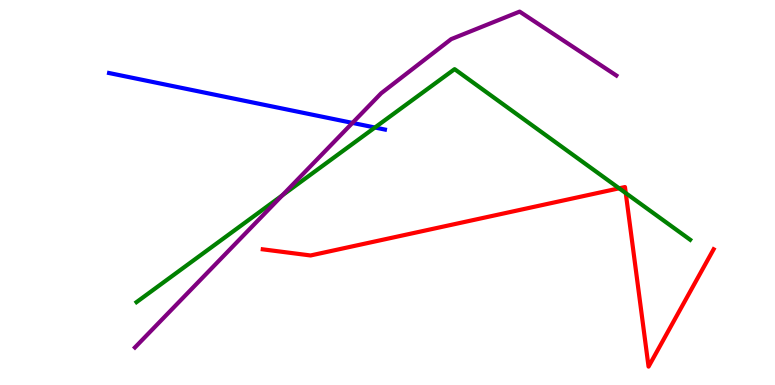[{'lines': ['blue', 'red'], 'intersections': []}, {'lines': ['green', 'red'], 'intersections': [{'x': 7.99, 'y': 5.11}, {'x': 8.07, 'y': 4.98}]}, {'lines': ['purple', 'red'], 'intersections': []}, {'lines': ['blue', 'green'], 'intersections': [{'x': 4.84, 'y': 6.69}]}, {'lines': ['blue', 'purple'], 'intersections': [{'x': 4.55, 'y': 6.81}]}, {'lines': ['green', 'purple'], 'intersections': [{'x': 3.64, 'y': 4.92}]}]